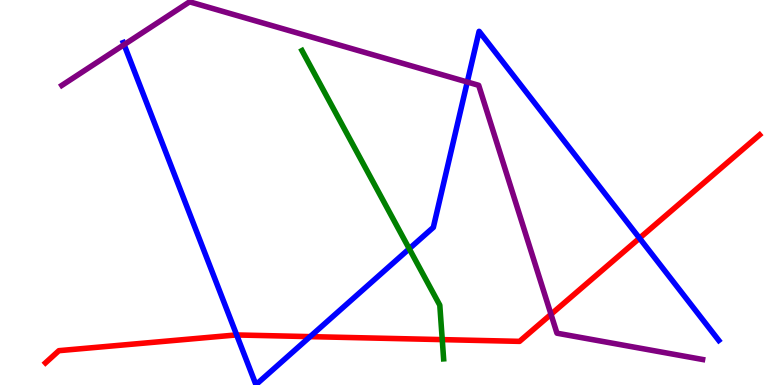[{'lines': ['blue', 'red'], 'intersections': [{'x': 3.05, 'y': 1.3}, {'x': 4.0, 'y': 1.26}, {'x': 8.25, 'y': 3.81}]}, {'lines': ['green', 'red'], 'intersections': [{'x': 5.71, 'y': 1.18}]}, {'lines': ['purple', 'red'], 'intersections': [{'x': 7.11, 'y': 1.84}]}, {'lines': ['blue', 'green'], 'intersections': [{'x': 5.28, 'y': 3.54}]}, {'lines': ['blue', 'purple'], 'intersections': [{'x': 1.6, 'y': 8.84}, {'x': 6.03, 'y': 7.87}]}, {'lines': ['green', 'purple'], 'intersections': []}]